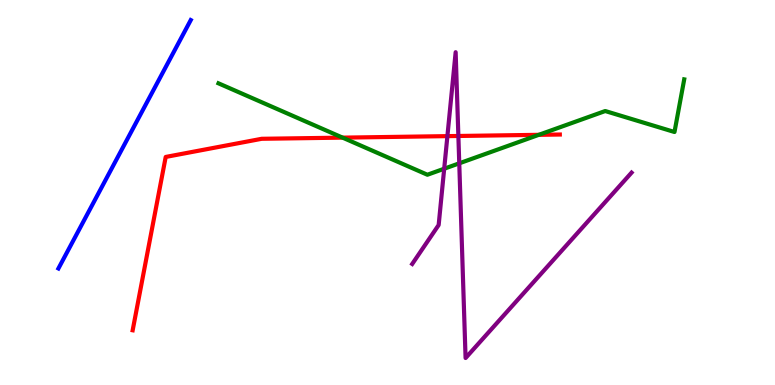[{'lines': ['blue', 'red'], 'intersections': []}, {'lines': ['green', 'red'], 'intersections': [{'x': 4.42, 'y': 6.43}, {'x': 6.95, 'y': 6.5}]}, {'lines': ['purple', 'red'], 'intersections': [{'x': 5.77, 'y': 6.46}, {'x': 5.91, 'y': 6.47}]}, {'lines': ['blue', 'green'], 'intersections': []}, {'lines': ['blue', 'purple'], 'intersections': []}, {'lines': ['green', 'purple'], 'intersections': [{'x': 5.73, 'y': 5.62}, {'x': 5.93, 'y': 5.76}]}]